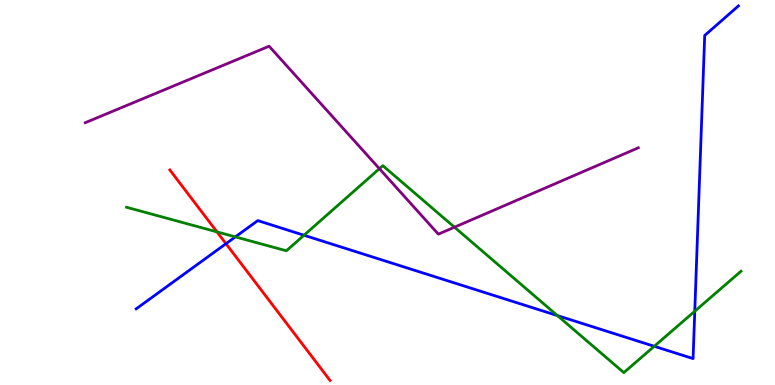[{'lines': ['blue', 'red'], 'intersections': [{'x': 2.92, 'y': 3.67}]}, {'lines': ['green', 'red'], 'intersections': [{'x': 2.8, 'y': 3.98}]}, {'lines': ['purple', 'red'], 'intersections': []}, {'lines': ['blue', 'green'], 'intersections': [{'x': 3.04, 'y': 3.85}, {'x': 3.92, 'y': 3.89}, {'x': 7.19, 'y': 1.8}, {'x': 8.44, 'y': 1.01}, {'x': 8.96, 'y': 1.92}]}, {'lines': ['blue', 'purple'], 'intersections': []}, {'lines': ['green', 'purple'], 'intersections': [{'x': 4.9, 'y': 5.62}, {'x': 5.86, 'y': 4.1}]}]